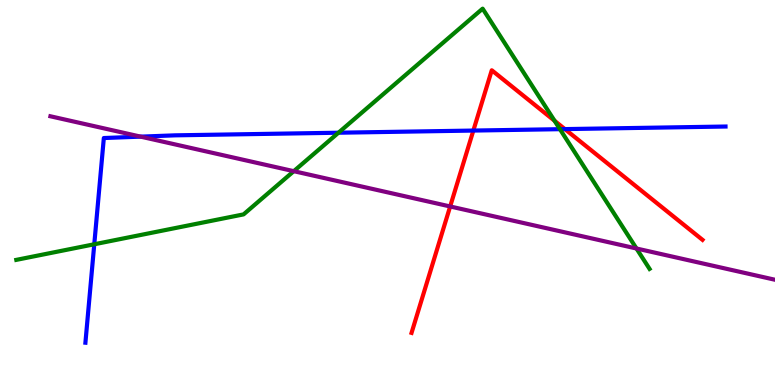[{'lines': ['blue', 'red'], 'intersections': [{'x': 6.11, 'y': 6.61}, {'x': 7.29, 'y': 6.65}]}, {'lines': ['green', 'red'], 'intersections': [{'x': 7.16, 'y': 6.86}]}, {'lines': ['purple', 'red'], 'intersections': [{'x': 5.81, 'y': 4.64}]}, {'lines': ['blue', 'green'], 'intersections': [{'x': 1.22, 'y': 3.66}, {'x': 4.37, 'y': 6.55}, {'x': 7.22, 'y': 6.64}]}, {'lines': ['blue', 'purple'], 'intersections': [{'x': 1.82, 'y': 6.45}]}, {'lines': ['green', 'purple'], 'intersections': [{'x': 3.79, 'y': 5.55}, {'x': 8.21, 'y': 3.55}]}]